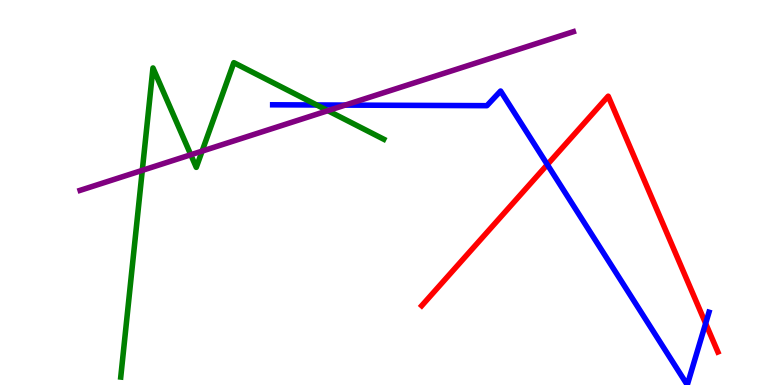[{'lines': ['blue', 'red'], 'intersections': [{'x': 7.06, 'y': 5.73}, {'x': 9.11, 'y': 1.6}]}, {'lines': ['green', 'red'], 'intersections': []}, {'lines': ['purple', 'red'], 'intersections': []}, {'lines': ['blue', 'green'], 'intersections': [{'x': 4.09, 'y': 7.27}]}, {'lines': ['blue', 'purple'], 'intersections': [{'x': 4.45, 'y': 7.27}]}, {'lines': ['green', 'purple'], 'intersections': [{'x': 1.84, 'y': 5.58}, {'x': 2.46, 'y': 5.98}, {'x': 2.61, 'y': 6.07}, {'x': 4.23, 'y': 7.13}]}]